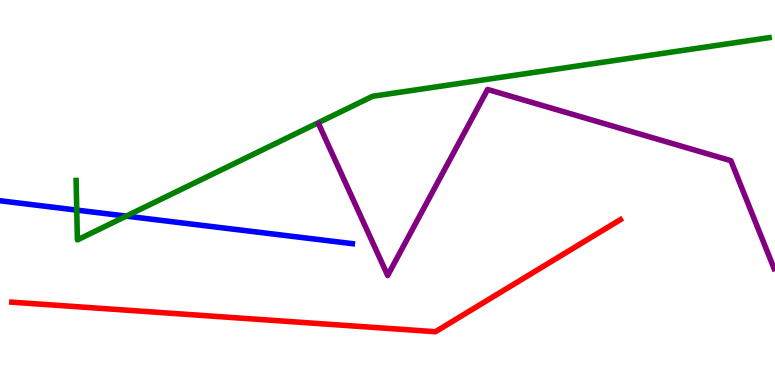[{'lines': ['blue', 'red'], 'intersections': []}, {'lines': ['green', 'red'], 'intersections': []}, {'lines': ['purple', 'red'], 'intersections': []}, {'lines': ['blue', 'green'], 'intersections': [{'x': 0.99, 'y': 4.54}, {'x': 1.63, 'y': 4.39}]}, {'lines': ['blue', 'purple'], 'intersections': []}, {'lines': ['green', 'purple'], 'intersections': []}]